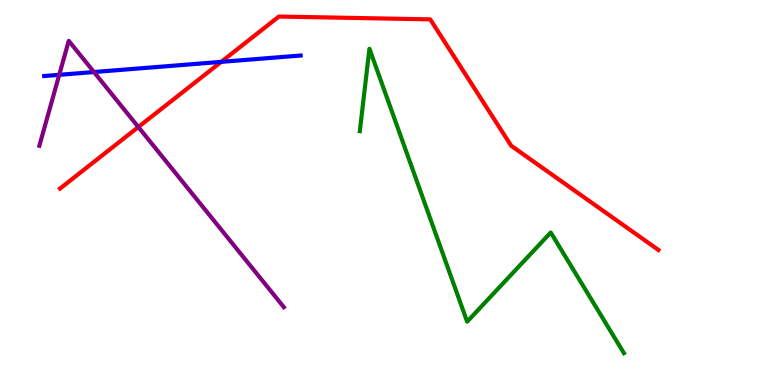[{'lines': ['blue', 'red'], 'intersections': [{'x': 2.85, 'y': 8.39}]}, {'lines': ['green', 'red'], 'intersections': []}, {'lines': ['purple', 'red'], 'intersections': [{'x': 1.79, 'y': 6.7}]}, {'lines': ['blue', 'green'], 'intersections': []}, {'lines': ['blue', 'purple'], 'intersections': [{'x': 0.764, 'y': 8.06}, {'x': 1.21, 'y': 8.13}]}, {'lines': ['green', 'purple'], 'intersections': []}]